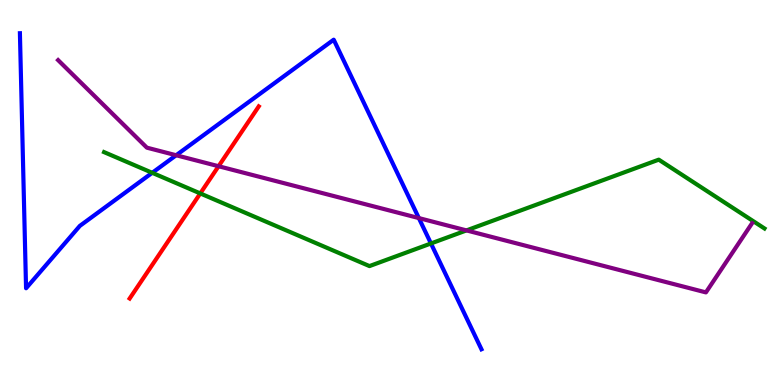[{'lines': ['blue', 'red'], 'intersections': []}, {'lines': ['green', 'red'], 'intersections': [{'x': 2.58, 'y': 4.98}]}, {'lines': ['purple', 'red'], 'intersections': [{'x': 2.82, 'y': 5.68}]}, {'lines': ['blue', 'green'], 'intersections': [{'x': 1.96, 'y': 5.51}, {'x': 5.56, 'y': 3.68}]}, {'lines': ['blue', 'purple'], 'intersections': [{'x': 2.27, 'y': 5.97}, {'x': 5.4, 'y': 4.34}]}, {'lines': ['green', 'purple'], 'intersections': [{'x': 6.02, 'y': 4.02}]}]